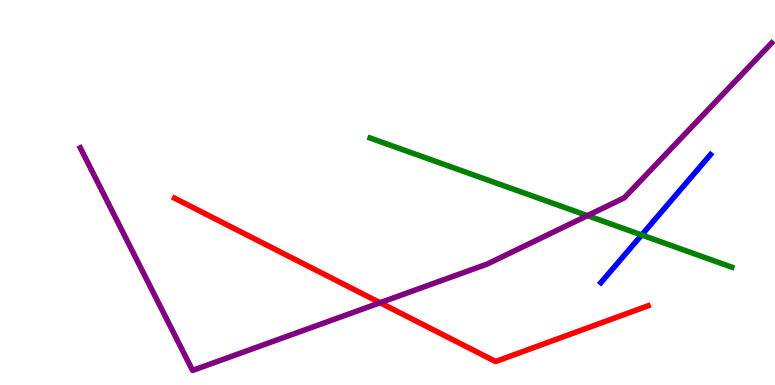[{'lines': ['blue', 'red'], 'intersections': []}, {'lines': ['green', 'red'], 'intersections': []}, {'lines': ['purple', 'red'], 'intersections': [{'x': 4.9, 'y': 2.14}]}, {'lines': ['blue', 'green'], 'intersections': [{'x': 8.28, 'y': 3.9}]}, {'lines': ['blue', 'purple'], 'intersections': []}, {'lines': ['green', 'purple'], 'intersections': [{'x': 7.58, 'y': 4.4}]}]